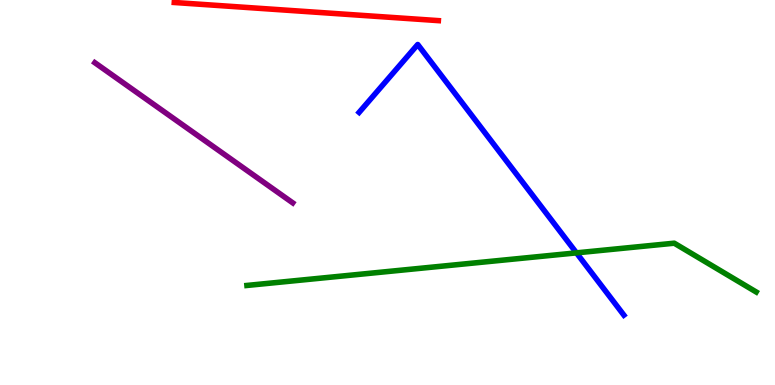[{'lines': ['blue', 'red'], 'intersections': []}, {'lines': ['green', 'red'], 'intersections': []}, {'lines': ['purple', 'red'], 'intersections': []}, {'lines': ['blue', 'green'], 'intersections': [{'x': 7.44, 'y': 3.43}]}, {'lines': ['blue', 'purple'], 'intersections': []}, {'lines': ['green', 'purple'], 'intersections': []}]